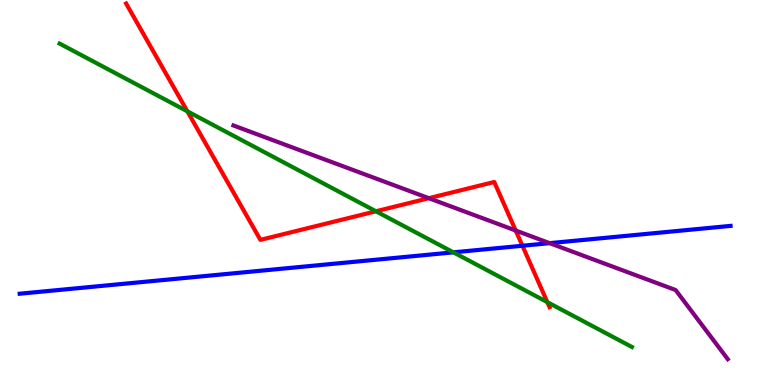[{'lines': ['blue', 'red'], 'intersections': [{'x': 6.74, 'y': 3.62}]}, {'lines': ['green', 'red'], 'intersections': [{'x': 2.42, 'y': 7.11}, {'x': 4.85, 'y': 4.51}, {'x': 7.06, 'y': 2.15}]}, {'lines': ['purple', 'red'], 'intersections': [{'x': 5.53, 'y': 4.85}, {'x': 6.65, 'y': 4.01}]}, {'lines': ['blue', 'green'], 'intersections': [{'x': 5.85, 'y': 3.45}]}, {'lines': ['blue', 'purple'], 'intersections': [{'x': 7.09, 'y': 3.68}]}, {'lines': ['green', 'purple'], 'intersections': []}]